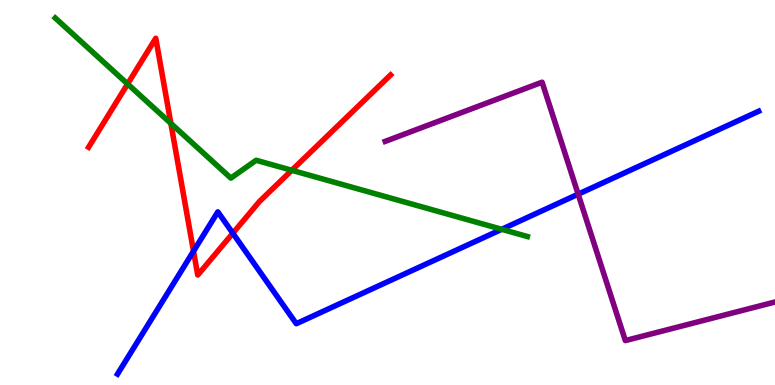[{'lines': ['blue', 'red'], 'intersections': [{'x': 2.5, 'y': 3.48}, {'x': 3.0, 'y': 3.94}]}, {'lines': ['green', 'red'], 'intersections': [{'x': 1.65, 'y': 7.82}, {'x': 2.2, 'y': 6.79}, {'x': 3.76, 'y': 5.58}]}, {'lines': ['purple', 'red'], 'intersections': []}, {'lines': ['blue', 'green'], 'intersections': [{'x': 6.47, 'y': 4.04}]}, {'lines': ['blue', 'purple'], 'intersections': [{'x': 7.46, 'y': 4.96}]}, {'lines': ['green', 'purple'], 'intersections': []}]